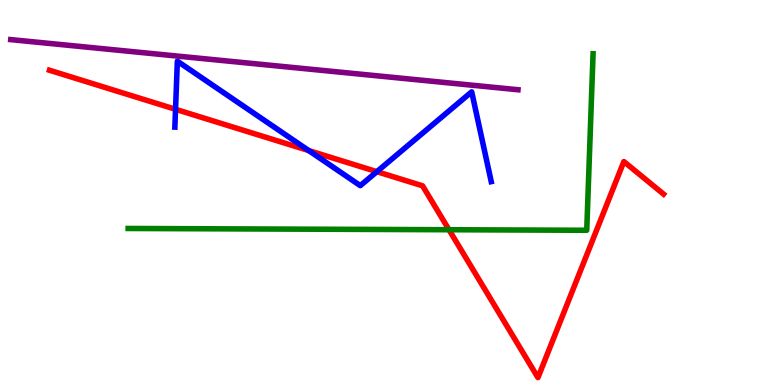[{'lines': ['blue', 'red'], 'intersections': [{'x': 2.26, 'y': 7.16}, {'x': 3.98, 'y': 6.09}, {'x': 4.86, 'y': 5.54}]}, {'lines': ['green', 'red'], 'intersections': [{'x': 5.79, 'y': 4.03}]}, {'lines': ['purple', 'red'], 'intersections': []}, {'lines': ['blue', 'green'], 'intersections': []}, {'lines': ['blue', 'purple'], 'intersections': []}, {'lines': ['green', 'purple'], 'intersections': []}]